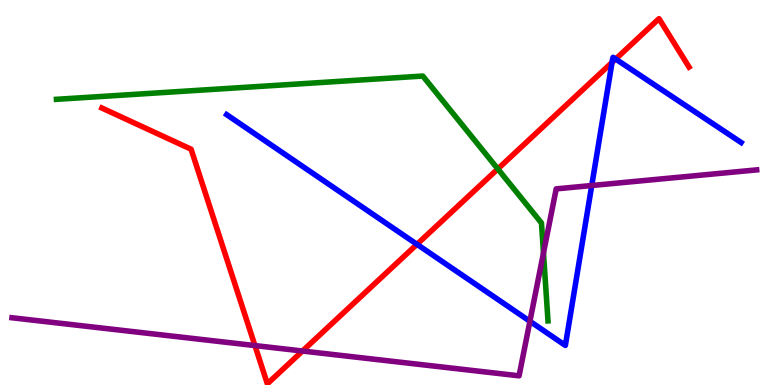[{'lines': ['blue', 'red'], 'intersections': [{'x': 5.38, 'y': 3.65}, {'x': 7.9, 'y': 8.38}, {'x': 7.94, 'y': 8.47}]}, {'lines': ['green', 'red'], 'intersections': [{'x': 6.42, 'y': 5.61}]}, {'lines': ['purple', 'red'], 'intersections': [{'x': 3.29, 'y': 1.02}, {'x': 3.9, 'y': 0.883}]}, {'lines': ['blue', 'green'], 'intersections': []}, {'lines': ['blue', 'purple'], 'intersections': [{'x': 6.84, 'y': 1.66}, {'x': 7.64, 'y': 5.18}]}, {'lines': ['green', 'purple'], 'intersections': [{'x': 7.01, 'y': 3.43}]}]